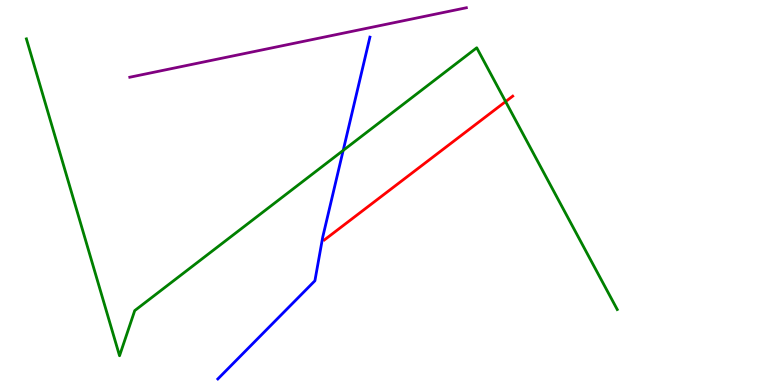[{'lines': ['blue', 'red'], 'intersections': []}, {'lines': ['green', 'red'], 'intersections': [{'x': 6.52, 'y': 7.36}]}, {'lines': ['purple', 'red'], 'intersections': []}, {'lines': ['blue', 'green'], 'intersections': [{'x': 4.43, 'y': 6.09}]}, {'lines': ['blue', 'purple'], 'intersections': []}, {'lines': ['green', 'purple'], 'intersections': []}]